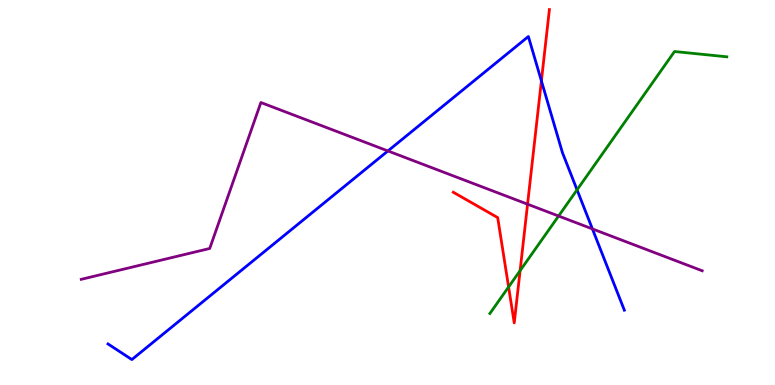[{'lines': ['blue', 'red'], 'intersections': [{'x': 6.99, 'y': 7.9}]}, {'lines': ['green', 'red'], 'intersections': [{'x': 6.56, 'y': 2.55}, {'x': 6.71, 'y': 2.97}]}, {'lines': ['purple', 'red'], 'intersections': [{'x': 6.81, 'y': 4.7}]}, {'lines': ['blue', 'green'], 'intersections': [{'x': 7.45, 'y': 5.07}]}, {'lines': ['blue', 'purple'], 'intersections': [{'x': 5.01, 'y': 6.08}, {'x': 7.64, 'y': 4.05}]}, {'lines': ['green', 'purple'], 'intersections': [{'x': 7.21, 'y': 4.39}]}]